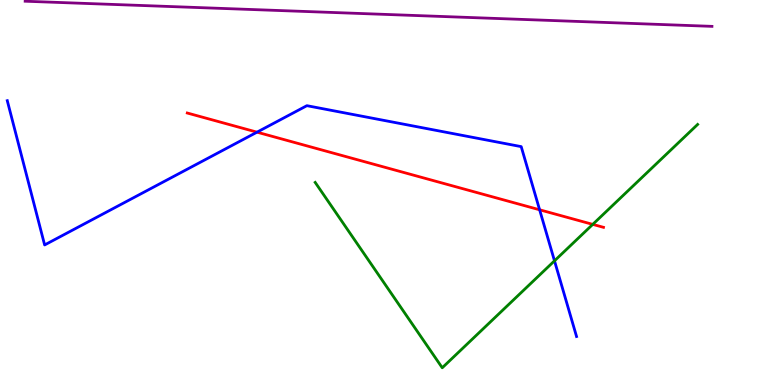[{'lines': ['blue', 'red'], 'intersections': [{'x': 3.32, 'y': 6.57}, {'x': 6.96, 'y': 4.55}]}, {'lines': ['green', 'red'], 'intersections': [{'x': 7.65, 'y': 4.17}]}, {'lines': ['purple', 'red'], 'intersections': []}, {'lines': ['blue', 'green'], 'intersections': [{'x': 7.15, 'y': 3.23}]}, {'lines': ['blue', 'purple'], 'intersections': []}, {'lines': ['green', 'purple'], 'intersections': []}]